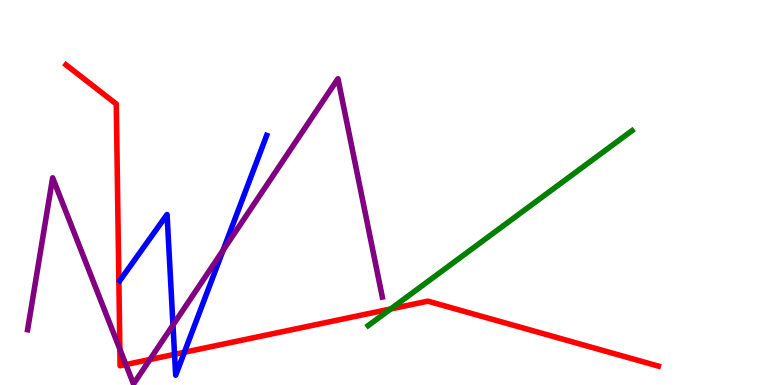[{'lines': ['blue', 'red'], 'intersections': [{'x': 2.25, 'y': 0.796}, {'x': 2.38, 'y': 0.85}]}, {'lines': ['green', 'red'], 'intersections': [{'x': 5.04, 'y': 1.97}]}, {'lines': ['purple', 'red'], 'intersections': [{'x': 1.55, 'y': 0.93}, {'x': 1.62, 'y': 0.531}, {'x': 1.93, 'y': 0.662}]}, {'lines': ['blue', 'green'], 'intersections': []}, {'lines': ['blue', 'purple'], 'intersections': [{'x': 2.23, 'y': 1.56}, {'x': 2.88, 'y': 3.5}]}, {'lines': ['green', 'purple'], 'intersections': []}]